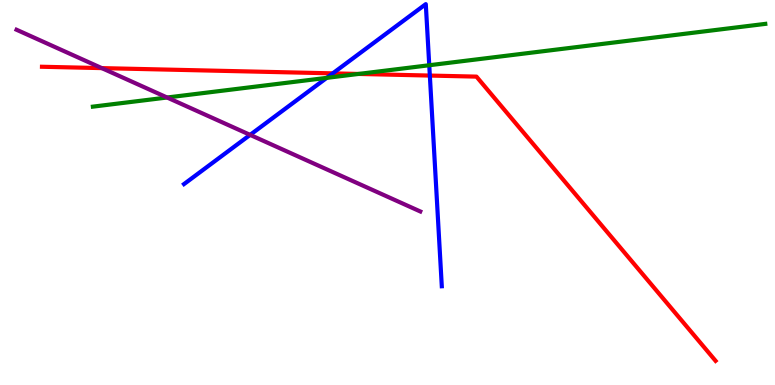[{'lines': ['blue', 'red'], 'intersections': [{'x': 4.29, 'y': 8.09}, {'x': 5.55, 'y': 8.04}]}, {'lines': ['green', 'red'], 'intersections': [{'x': 4.63, 'y': 8.08}]}, {'lines': ['purple', 'red'], 'intersections': [{'x': 1.31, 'y': 8.23}]}, {'lines': ['blue', 'green'], 'intersections': [{'x': 4.22, 'y': 7.98}, {'x': 5.54, 'y': 8.31}]}, {'lines': ['blue', 'purple'], 'intersections': [{'x': 3.23, 'y': 6.5}]}, {'lines': ['green', 'purple'], 'intersections': [{'x': 2.16, 'y': 7.47}]}]